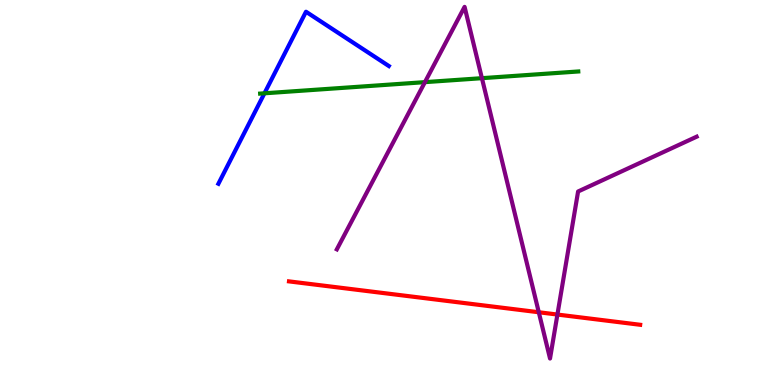[{'lines': ['blue', 'red'], 'intersections': []}, {'lines': ['green', 'red'], 'intersections': []}, {'lines': ['purple', 'red'], 'intersections': [{'x': 6.95, 'y': 1.89}, {'x': 7.19, 'y': 1.83}]}, {'lines': ['blue', 'green'], 'intersections': [{'x': 3.41, 'y': 7.58}]}, {'lines': ['blue', 'purple'], 'intersections': []}, {'lines': ['green', 'purple'], 'intersections': [{'x': 5.48, 'y': 7.87}, {'x': 6.22, 'y': 7.97}]}]